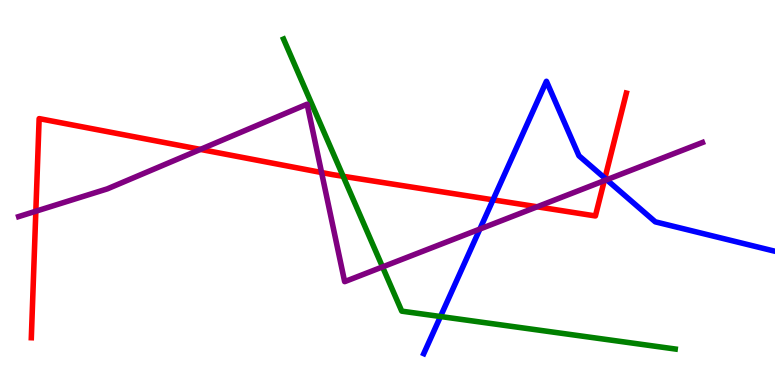[{'lines': ['blue', 'red'], 'intersections': [{'x': 6.36, 'y': 4.81}, {'x': 7.81, 'y': 5.37}]}, {'lines': ['green', 'red'], 'intersections': [{'x': 4.43, 'y': 5.42}]}, {'lines': ['purple', 'red'], 'intersections': [{'x': 0.462, 'y': 4.51}, {'x': 2.59, 'y': 6.12}, {'x': 4.15, 'y': 5.52}, {'x': 6.93, 'y': 4.63}, {'x': 7.8, 'y': 5.31}]}, {'lines': ['blue', 'green'], 'intersections': [{'x': 5.68, 'y': 1.78}]}, {'lines': ['blue', 'purple'], 'intersections': [{'x': 6.19, 'y': 4.05}, {'x': 7.83, 'y': 5.33}]}, {'lines': ['green', 'purple'], 'intersections': [{'x': 4.94, 'y': 3.07}]}]